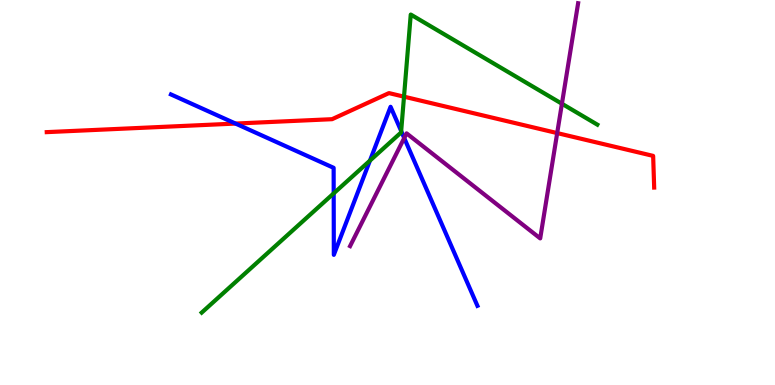[{'lines': ['blue', 'red'], 'intersections': [{'x': 3.04, 'y': 6.79}]}, {'lines': ['green', 'red'], 'intersections': [{'x': 5.21, 'y': 7.49}]}, {'lines': ['purple', 'red'], 'intersections': [{'x': 7.19, 'y': 6.54}]}, {'lines': ['blue', 'green'], 'intersections': [{'x': 4.31, 'y': 4.98}, {'x': 4.77, 'y': 5.83}, {'x': 5.18, 'y': 6.6}]}, {'lines': ['blue', 'purple'], 'intersections': [{'x': 5.22, 'y': 6.41}]}, {'lines': ['green', 'purple'], 'intersections': [{'x': 7.25, 'y': 7.31}]}]